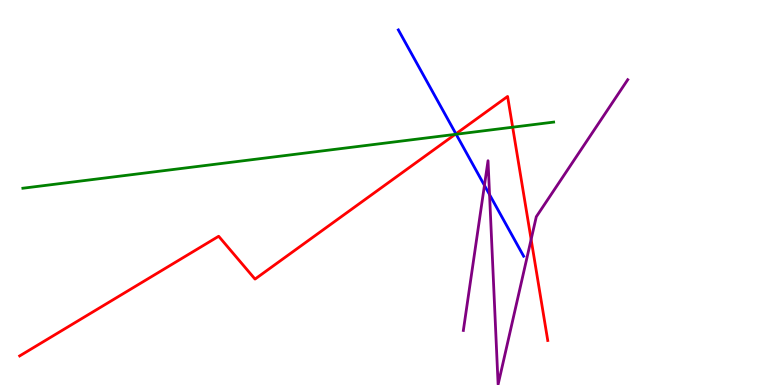[{'lines': ['blue', 'red'], 'intersections': [{'x': 5.88, 'y': 6.52}]}, {'lines': ['green', 'red'], 'intersections': [{'x': 5.87, 'y': 6.51}, {'x': 6.61, 'y': 6.7}]}, {'lines': ['purple', 'red'], 'intersections': [{'x': 6.85, 'y': 3.78}]}, {'lines': ['blue', 'green'], 'intersections': [{'x': 5.89, 'y': 6.51}]}, {'lines': ['blue', 'purple'], 'intersections': [{'x': 6.25, 'y': 5.18}, {'x': 6.32, 'y': 4.94}]}, {'lines': ['green', 'purple'], 'intersections': []}]